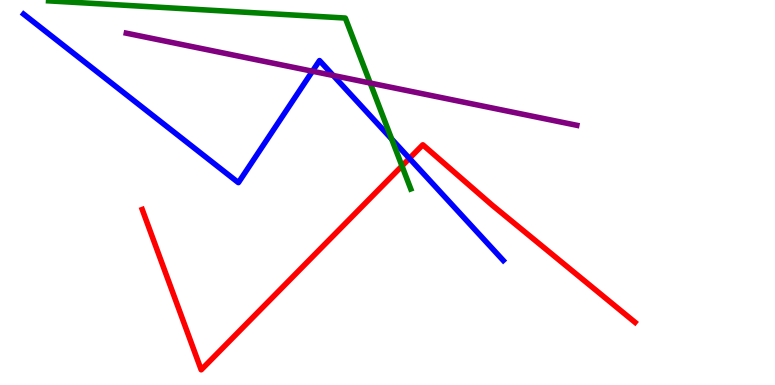[{'lines': ['blue', 'red'], 'intersections': [{'x': 5.28, 'y': 5.89}]}, {'lines': ['green', 'red'], 'intersections': [{'x': 5.19, 'y': 5.69}]}, {'lines': ['purple', 'red'], 'intersections': []}, {'lines': ['blue', 'green'], 'intersections': [{'x': 5.05, 'y': 6.39}]}, {'lines': ['blue', 'purple'], 'intersections': [{'x': 4.03, 'y': 8.15}, {'x': 4.3, 'y': 8.04}]}, {'lines': ['green', 'purple'], 'intersections': [{'x': 4.78, 'y': 7.84}]}]